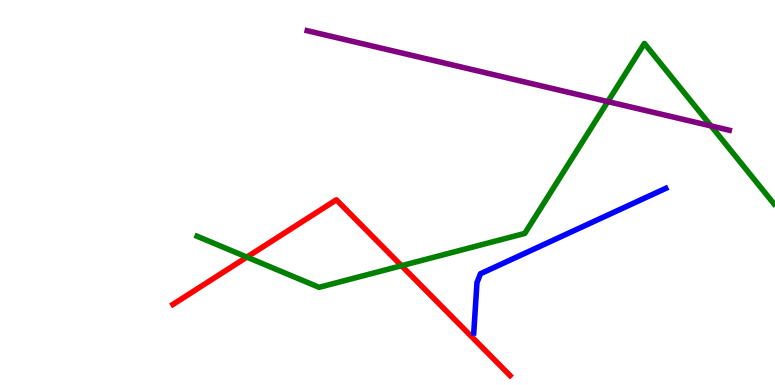[{'lines': ['blue', 'red'], 'intersections': []}, {'lines': ['green', 'red'], 'intersections': [{'x': 3.19, 'y': 3.32}, {'x': 5.18, 'y': 3.1}]}, {'lines': ['purple', 'red'], 'intersections': []}, {'lines': ['blue', 'green'], 'intersections': []}, {'lines': ['blue', 'purple'], 'intersections': []}, {'lines': ['green', 'purple'], 'intersections': [{'x': 7.84, 'y': 7.36}, {'x': 9.17, 'y': 6.73}]}]